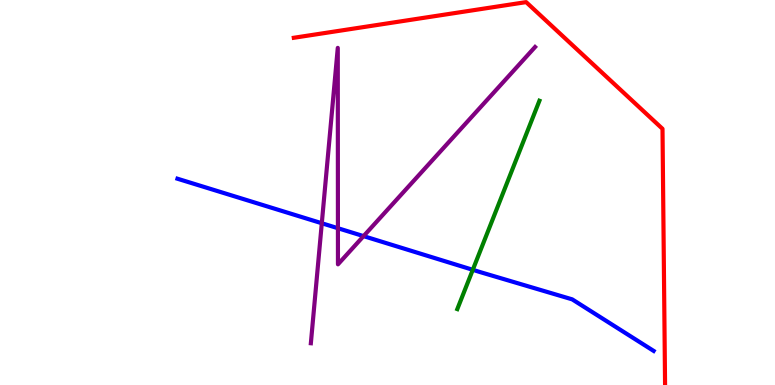[{'lines': ['blue', 'red'], 'intersections': []}, {'lines': ['green', 'red'], 'intersections': []}, {'lines': ['purple', 'red'], 'intersections': []}, {'lines': ['blue', 'green'], 'intersections': [{'x': 6.1, 'y': 2.99}]}, {'lines': ['blue', 'purple'], 'intersections': [{'x': 4.15, 'y': 4.2}, {'x': 4.36, 'y': 4.07}, {'x': 4.69, 'y': 3.87}]}, {'lines': ['green', 'purple'], 'intersections': []}]